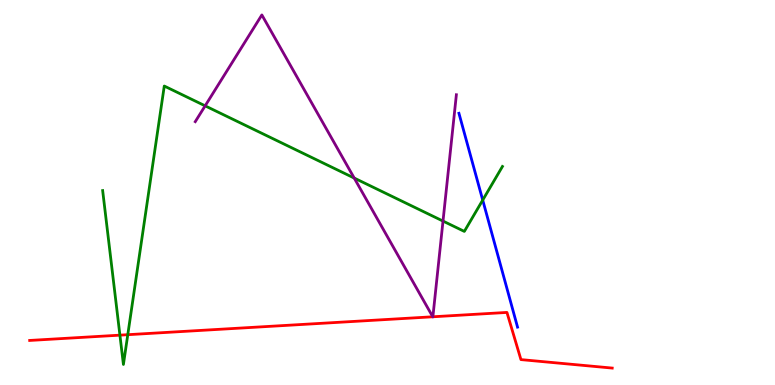[{'lines': ['blue', 'red'], 'intersections': []}, {'lines': ['green', 'red'], 'intersections': [{'x': 1.55, 'y': 1.29}, {'x': 1.65, 'y': 1.31}]}, {'lines': ['purple', 'red'], 'intersections': [{'x': 5.58, 'y': 1.77}, {'x': 5.59, 'y': 1.77}]}, {'lines': ['blue', 'green'], 'intersections': [{'x': 6.23, 'y': 4.8}]}, {'lines': ['blue', 'purple'], 'intersections': []}, {'lines': ['green', 'purple'], 'intersections': [{'x': 2.65, 'y': 7.25}, {'x': 4.57, 'y': 5.38}, {'x': 5.72, 'y': 4.26}]}]